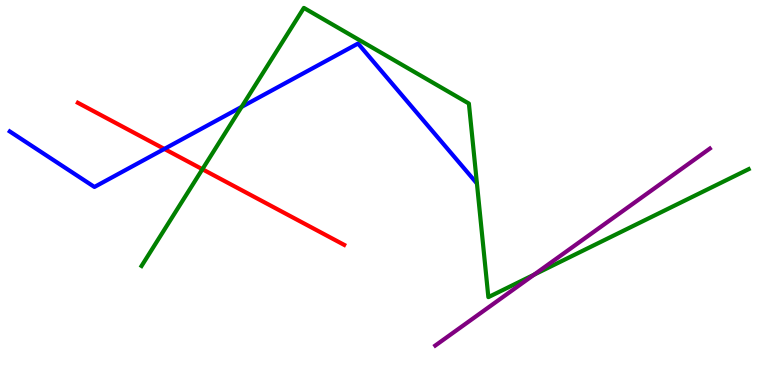[{'lines': ['blue', 'red'], 'intersections': [{'x': 2.12, 'y': 6.13}]}, {'lines': ['green', 'red'], 'intersections': [{'x': 2.61, 'y': 5.6}]}, {'lines': ['purple', 'red'], 'intersections': []}, {'lines': ['blue', 'green'], 'intersections': [{'x': 3.12, 'y': 7.22}]}, {'lines': ['blue', 'purple'], 'intersections': []}, {'lines': ['green', 'purple'], 'intersections': [{'x': 6.89, 'y': 2.87}]}]